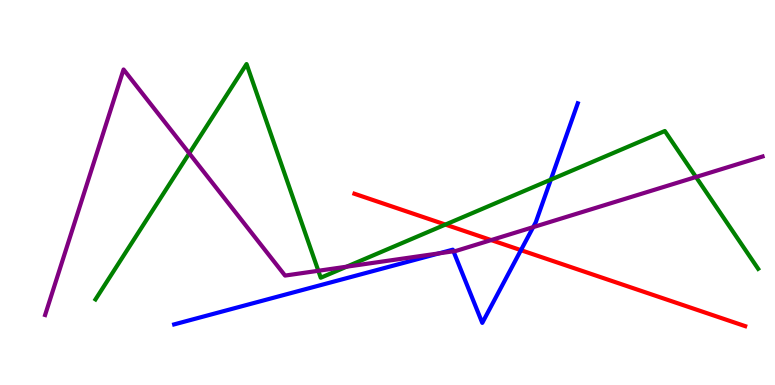[{'lines': ['blue', 'red'], 'intersections': [{'x': 6.72, 'y': 3.5}]}, {'lines': ['green', 'red'], 'intersections': [{'x': 5.75, 'y': 4.17}]}, {'lines': ['purple', 'red'], 'intersections': [{'x': 6.34, 'y': 3.76}]}, {'lines': ['blue', 'green'], 'intersections': [{'x': 7.11, 'y': 5.33}]}, {'lines': ['blue', 'purple'], 'intersections': [{'x': 5.67, 'y': 3.42}, {'x': 5.85, 'y': 3.47}, {'x': 6.88, 'y': 4.1}]}, {'lines': ['green', 'purple'], 'intersections': [{'x': 2.44, 'y': 6.02}, {'x': 4.11, 'y': 2.97}, {'x': 4.47, 'y': 3.07}, {'x': 8.98, 'y': 5.4}]}]